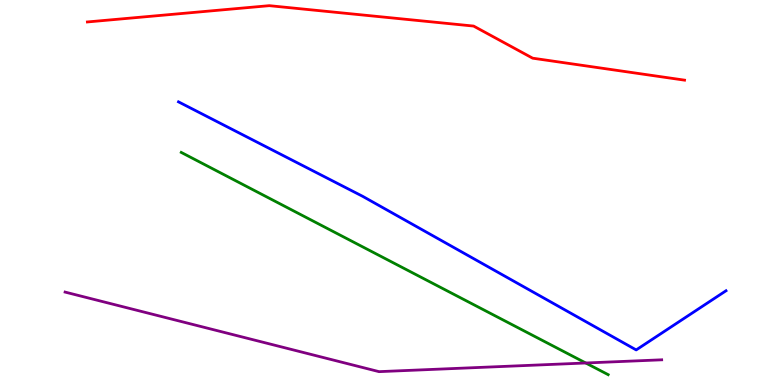[{'lines': ['blue', 'red'], 'intersections': []}, {'lines': ['green', 'red'], 'intersections': []}, {'lines': ['purple', 'red'], 'intersections': []}, {'lines': ['blue', 'green'], 'intersections': []}, {'lines': ['blue', 'purple'], 'intersections': []}, {'lines': ['green', 'purple'], 'intersections': [{'x': 7.56, 'y': 0.572}]}]